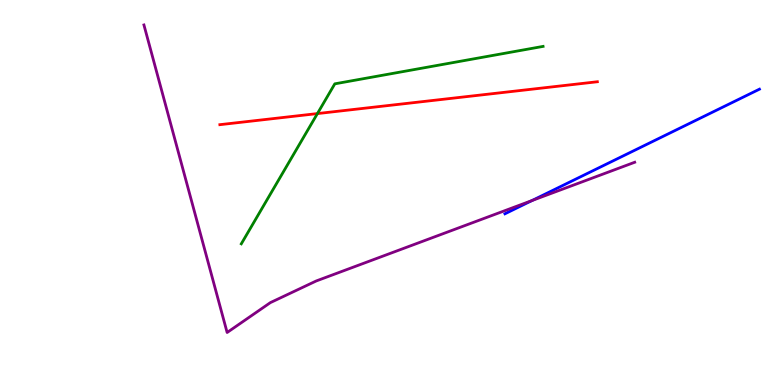[{'lines': ['blue', 'red'], 'intersections': []}, {'lines': ['green', 'red'], 'intersections': [{'x': 4.1, 'y': 7.05}]}, {'lines': ['purple', 'red'], 'intersections': []}, {'lines': ['blue', 'green'], 'intersections': []}, {'lines': ['blue', 'purple'], 'intersections': [{'x': 6.87, 'y': 4.79}]}, {'lines': ['green', 'purple'], 'intersections': []}]